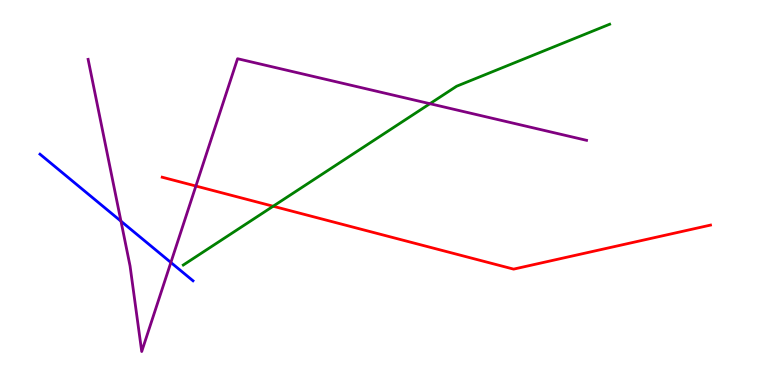[{'lines': ['blue', 'red'], 'intersections': []}, {'lines': ['green', 'red'], 'intersections': [{'x': 3.52, 'y': 4.64}]}, {'lines': ['purple', 'red'], 'intersections': [{'x': 2.53, 'y': 5.17}]}, {'lines': ['blue', 'green'], 'intersections': []}, {'lines': ['blue', 'purple'], 'intersections': [{'x': 1.56, 'y': 4.25}, {'x': 2.2, 'y': 3.18}]}, {'lines': ['green', 'purple'], 'intersections': [{'x': 5.55, 'y': 7.31}]}]